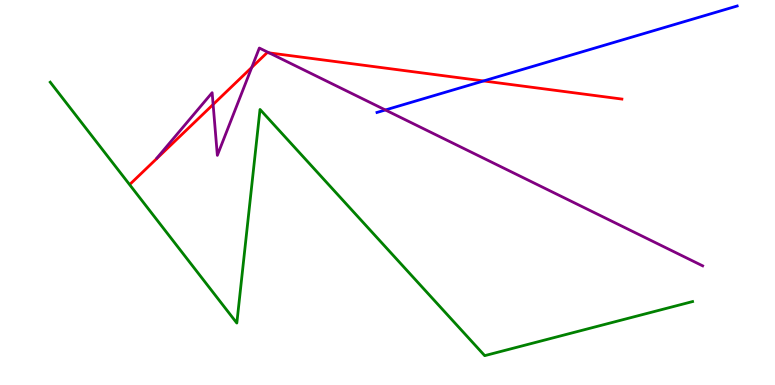[{'lines': ['blue', 'red'], 'intersections': [{'x': 6.24, 'y': 7.9}]}, {'lines': ['green', 'red'], 'intersections': []}, {'lines': ['purple', 'red'], 'intersections': [{'x': 2.75, 'y': 7.29}, {'x': 3.25, 'y': 8.25}, {'x': 3.47, 'y': 8.63}]}, {'lines': ['blue', 'green'], 'intersections': []}, {'lines': ['blue', 'purple'], 'intersections': [{'x': 4.97, 'y': 7.14}]}, {'lines': ['green', 'purple'], 'intersections': []}]